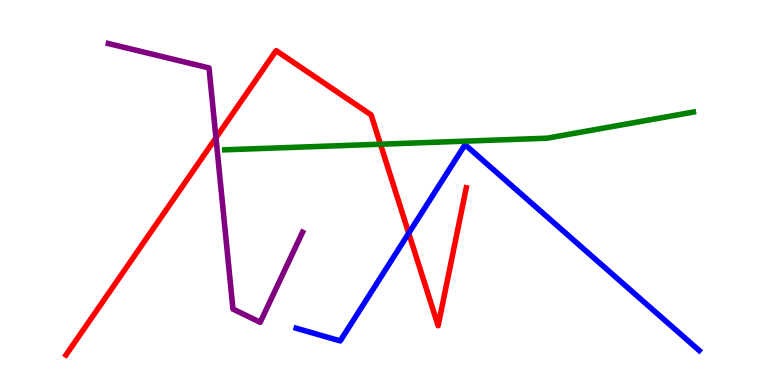[{'lines': ['blue', 'red'], 'intersections': [{'x': 5.27, 'y': 3.94}]}, {'lines': ['green', 'red'], 'intersections': [{'x': 4.91, 'y': 6.25}]}, {'lines': ['purple', 'red'], 'intersections': [{'x': 2.79, 'y': 6.42}]}, {'lines': ['blue', 'green'], 'intersections': []}, {'lines': ['blue', 'purple'], 'intersections': []}, {'lines': ['green', 'purple'], 'intersections': []}]